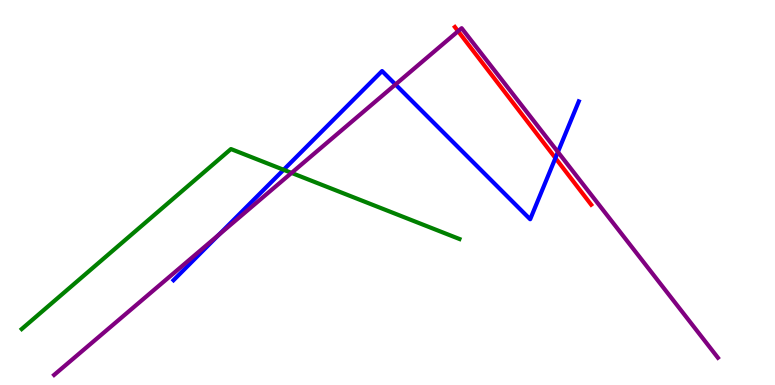[{'lines': ['blue', 'red'], 'intersections': [{'x': 7.17, 'y': 5.89}]}, {'lines': ['green', 'red'], 'intersections': []}, {'lines': ['purple', 'red'], 'intersections': [{'x': 5.91, 'y': 9.19}]}, {'lines': ['blue', 'green'], 'intersections': [{'x': 3.66, 'y': 5.59}]}, {'lines': ['blue', 'purple'], 'intersections': [{'x': 2.82, 'y': 3.9}, {'x': 5.1, 'y': 7.81}, {'x': 7.2, 'y': 6.05}]}, {'lines': ['green', 'purple'], 'intersections': [{'x': 3.76, 'y': 5.51}]}]